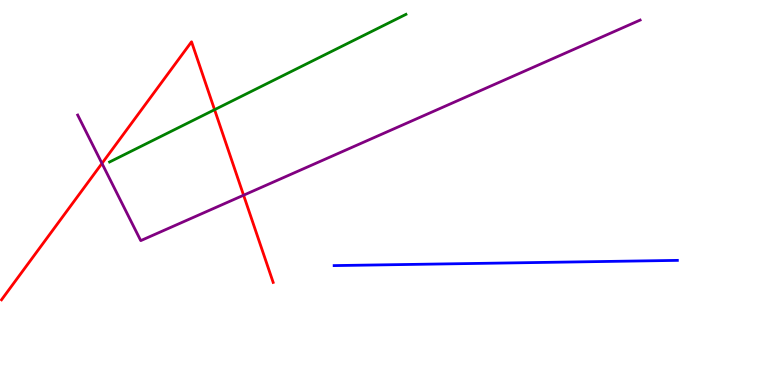[{'lines': ['blue', 'red'], 'intersections': []}, {'lines': ['green', 'red'], 'intersections': [{'x': 2.77, 'y': 7.15}]}, {'lines': ['purple', 'red'], 'intersections': [{'x': 1.32, 'y': 5.76}, {'x': 3.14, 'y': 4.93}]}, {'lines': ['blue', 'green'], 'intersections': []}, {'lines': ['blue', 'purple'], 'intersections': []}, {'lines': ['green', 'purple'], 'intersections': []}]